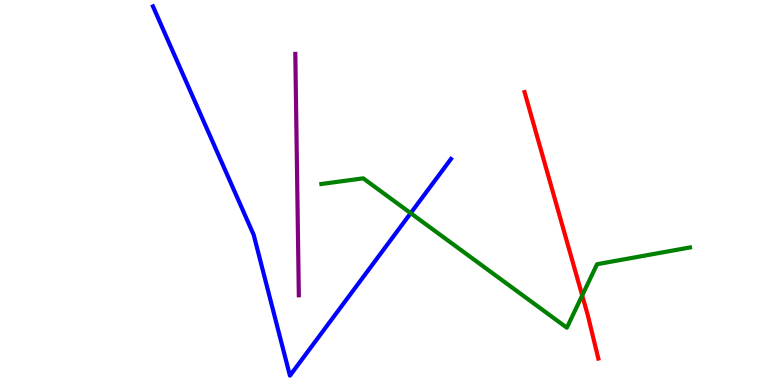[{'lines': ['blue', 'red'], 'intersections': []}, {'lines': ['green', 'red'], 'intersections': [{'x': 7.51, 'y': 2.33}]}, {'lines': ['purple', 'red'], 'intersections': []}, {'lines': ['blue', 'green'], 'intersections': [{'x': 5.3, 'y': 4.46}]}, {'lines': ['blue', 'purple'], 'intersections': []}, {'lines': ['green', 'purple'], 'intersections': []}]